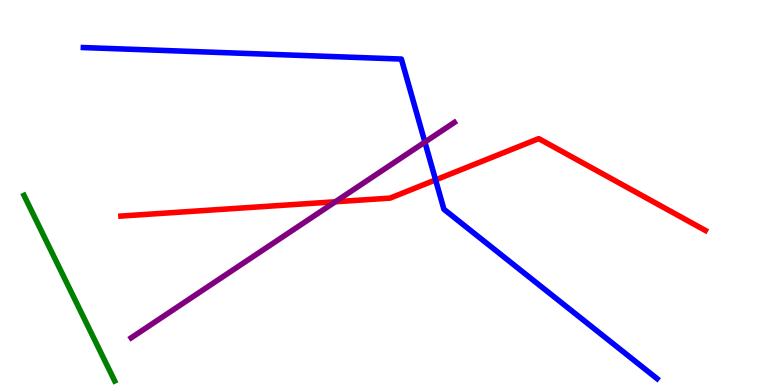[{'lines': ['blue', 'red'], 'intersections': [{'x': 5.62, 'y': 5.33}]}, {'lines': ['green', 'red'], 'intersections': []}, {'lines': ['purple', 'red'], 'intersections': [{'x': 4.33, 'y': 4.76}]}, {'lines': ['blue', 'green'], 'intersections': []}, {'lines': ['blue', 'purple'], 'intersections': [{'x': 5.48, 'y': 6.31}]}, {'lines': ['green', 'purple'], 'intersections': []}]